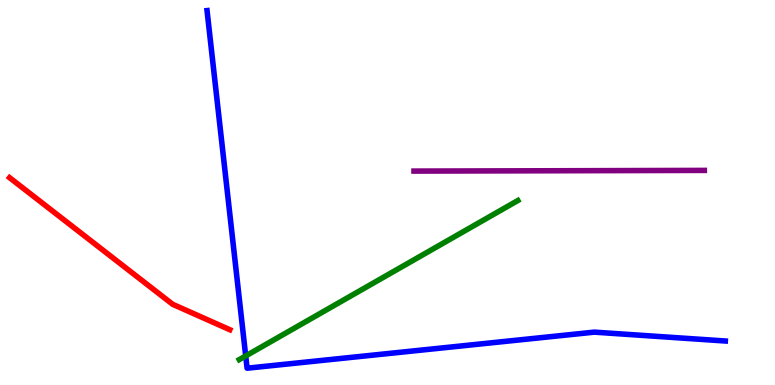[{'lines': ['blue', 'red'], 'intersections': []}, {'lines': ['green', 'red'], 'intersections': []}, {'lines': ['purple', 'red'], 'intersections': []}, {'lines': ['blue', 'green'], 'intersections': [{'x': 3.17, 'y': 0.754}]}, {'lines': ['blue', 'purple'], 'intersections': []}, {'lines': ['green', 'purple'], 'intersections': []}]